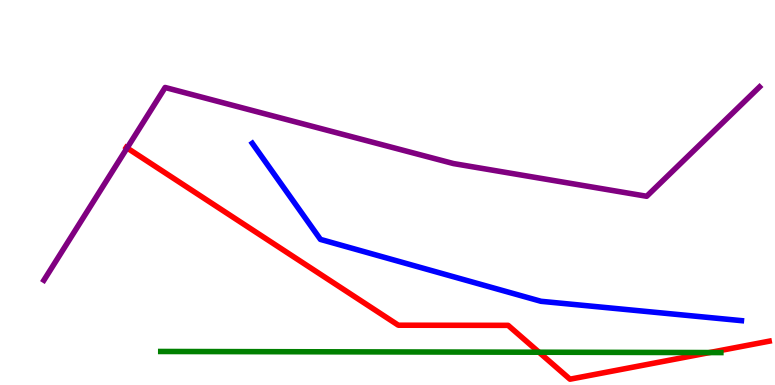[{'lines': ['blue', 'red'], 'intersections': []}, {'lines': ['green', 'red'], 'intersections': [{'x': 6.95, 'y': 0.851}, {'x': 9.16, 'y': 0.843}]}, {'lines': ['purple', 'red'], 'intersections': [{'x': 1.64, 'y': 6.16}]}, {'lines': ['blue', 'green'], 'intersections': []}, {'lines': ['blue', 'purple'], 'intersections': []}, {'lines': ['green', 'purple'], 'intersections': []}]